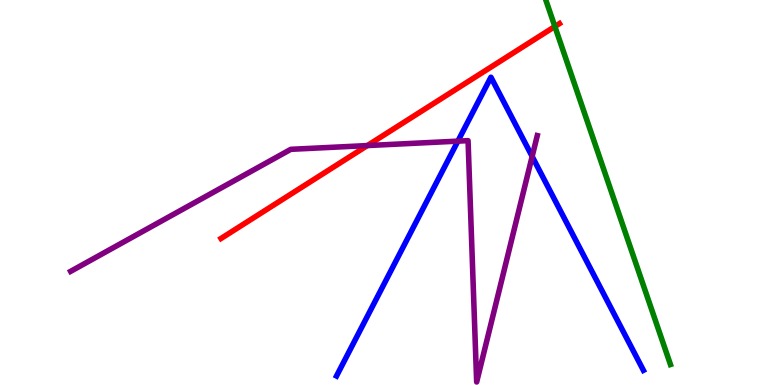[{'lines': ['blue', 'red'], 'intersections': []}, {'lines': ['green', 'red'], 'intersections': [{'x': 7.16, 'y': 9.31}]}, {'lines': ['purple', 'red'], 'intersections': [{'x': 4.74, 'y': 6.22}]}, {'lines': ['blue', 'green'], 'intersections': []}, {'lines': ['blue', 'purple'], 'intersections': [{'x': 5.91, 'y': 6.33}, {'x': 6.87, 'y': 5.94}]}, {'lines': ['green', 'purple'], 'intersections': []}]